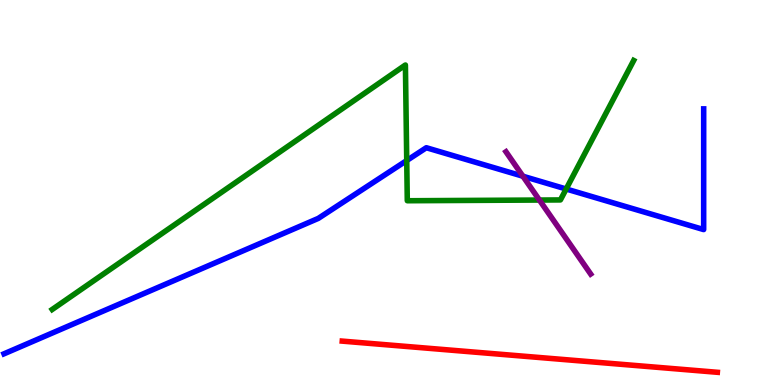[{'lines': ['blue', 'red'], 'intersections': []}, {'lines': ['green', 'red'], 'intersections': []}, {'lines': ['purple', 'red'], 'intersections': []}, {'lines': ['blue', 'green'], 'intersections': [{'x': 5.25, 'y': 5.83}, {'x': 7.31, 'y': 5.09}]}, {'lines': ['blue', 'purple'], 'intersections': [{'x': 6.75, 'y': 5.42}]}, {'lines': ['green', 'purple'], 'intersections': [{'x': 6.96, 'y': 4.8}]}]